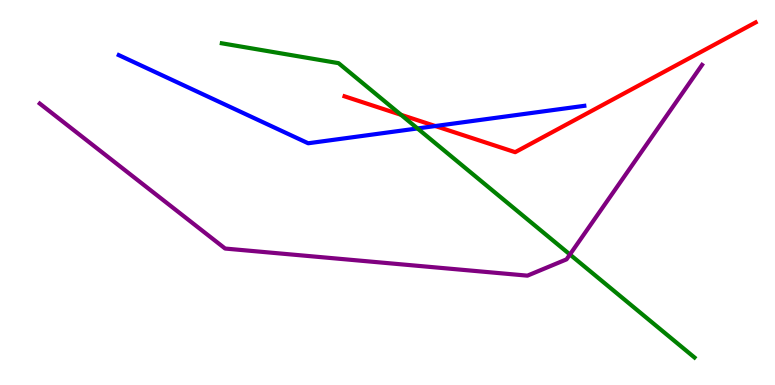[{'lines': ['blue', 'red'], 'intersections': [{'x': 5.62, 'y': 6.73}]}, {'lines': ['green', 'red'], 'intersections': [{'x': 5.17, 'y': 7.02}]}, {'lines': ['purple', 'red'], 'intersections': []}, {'lines': ['blue', 'green'], 'intersections': [{'x': 5.39, 'y': 6.66}]}, {'lines': ['blue', 'purple'], 'intersections': []}, {'lines': ['green', 'purple'], 'intersections': [{'x': 7.35, 'y': 3.39}]}]